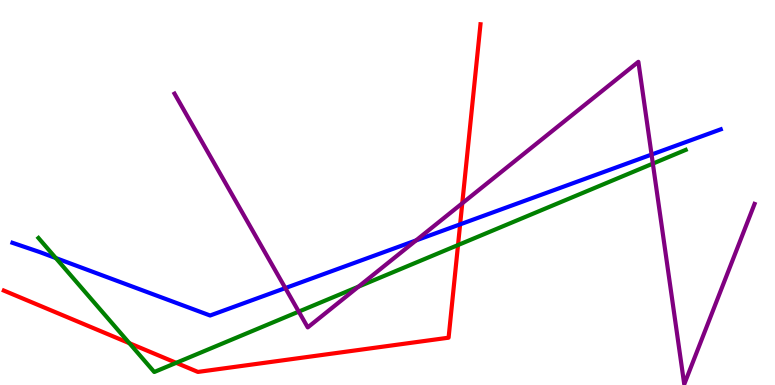[{'lines': ['blue', 'red'], 'intersections': [{'x': 5.94, 'y': 4.17}]}, {'lines': ['green', 'red'], 'intersections': [{'x': 1.67, 'y': 1.09}, {'x': 2.27, 'y': 0.576}, {'x': 5.91, 'y': 3.64}]}, {'lines': ['purple', 'red'], 'intersections': [{'x': 5.96, 'y': 4.72}]}, {'lines': ['blue', 'green'], 'intersections': [{'x': 0.72, 'y': 3.3}]}, {'lines': ['blue', 'purple'], 'intersections': [{'x': 3.68, 'y': 2.52}, {'x': 5.37, 'y': 3.75}, {'x': 8.41, 'y': 5.99}]}, {'lines': ['green', 'purple'], 'intersections': [{'x': 3.85, 'y': 1.91}, {'x': 4.63, 'y': 2.55}, {'x': 8.42, 'y': 5.75}]}]